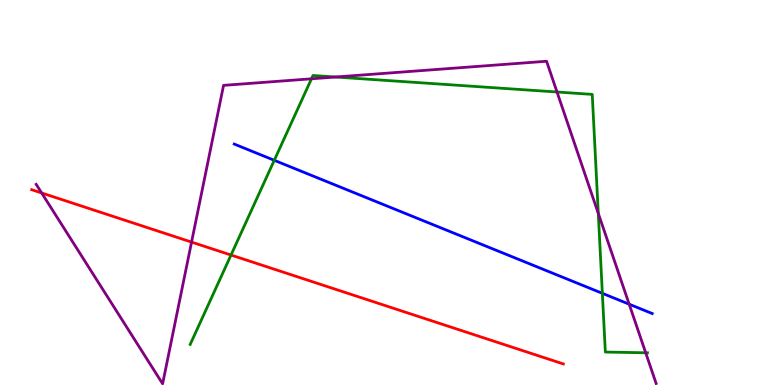[{'lines': ['blue', 'red'], 'intersections': []}, {'lines': ['green', 'red'], 'intersections': [{'x': 2.98, 'y': 3.38}]}, {'lines': ['purple', 'red'], 'intersections': [{'x': 0.538, 'y': 4.99}, {'x': 2.47, 'y': 3.71}]}, {'lines': ['blue', 'green'], 'intersections': [{'x': 3.54, 'y': 5.84}, {'x': 7.77, 'y': 2.38}]}, {'lines': ['blue', 'purple'], 'intersections': [{'x': 8.12, 'y': 2.1}]}, {'lines': ['green', 'purple'], 'intersections': [{'x': 4.02, 'y': 7.95}, {'x': 4.33, 'y': 8.0}, {'x': 7.19, 'y': 7.61}, {'x': 7.72, 'y': 4.46}, {'x': 8.33, 'y': 0.837}]}]